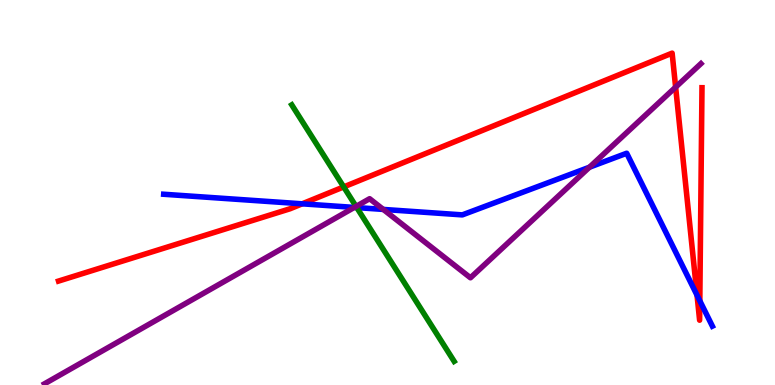[{'lines': ['blue', 'red'], 'intersections': [{'x': 3.9, 'y': 4.71}, {'x': 8.99, 'y': 2.33}, {'x': 9.03, 'y': 2.19}]}, {'lines': ['green', 'red'], 'intersections': [{'x': 4.43, 'y': 5.15}]}, {'lines': ['purple', 'red'], 'intersections': [{'x': 8.72, 'y': 7.74}]}, {'lines': ['blue', 'green'], 'intersections': [{'x': 4.6, 'y': 4.61}]}, {'lines': ['blue', 'purple'], 'intersections': [{'x': 4.57, 'y': 4.61}, {'x': 4.95, 'y': 4.56}, {'x': 7.61, 'y': 5.66}]}, {'lines': ['green', 'purple'], 'intersections': [{'x': 4.59, 'y': 4.64}]}]